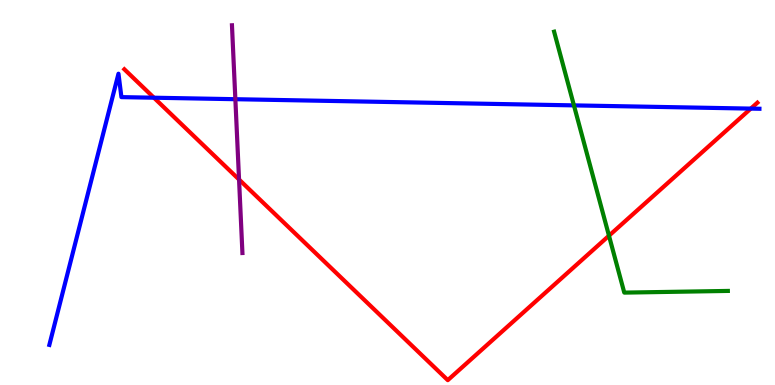[{'lines': ['blue', 'red'], 'intersections': [{'x': 1.99, 'y': 7.46}, {'x': 9.69, 'y': 7.18}]}, {'lines': ['green', 'red'], 'intersections': [{'x': 7.86, 'y': 3.88}]}, {'lines': ['purple', 'red'], 'intersections': [{'x': 3.08, 'y': 5.34}]}, {'lines': ['blue', 'green'], 'intersections': [{'x': 7.41, 'y': 7.26}]}, {'lines': ['blue', 'purple'], 'intersections': [{'x': 3.04, 'y': 7.42}]}, {'lines': ['green', 'purple'], 'intersections': []}]